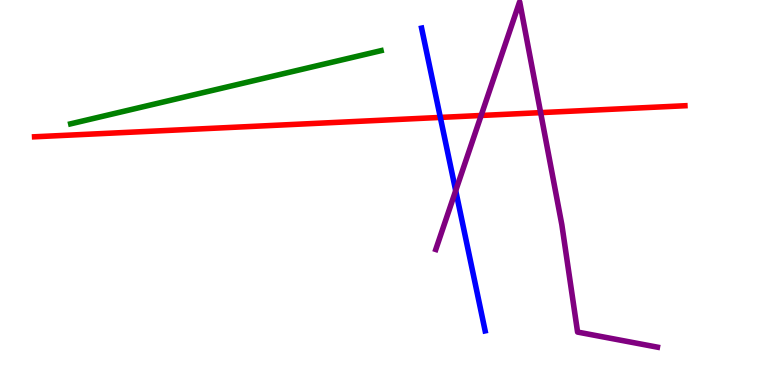[{'lines': ['blue', 'red'], 'intersections': [{'x': 5.68, 'y': 6.95}]}, {'lines': ['green', 'red'], 'intersections': []}, {'lines': ['purple', 'red'], 'intersections': [{'x': 6.21, 'y': 7.0}, {'x': 6.98, 'y': 7.07}]}, {'lines': ['blue', 'green'], 'intersections': []}, {'lines': ['blue', 'purple'], 'intersections': [{'x': 5.88, 'y': 5.05}]}, {'lines': ['green', 'purple'], 'intersections': []}]